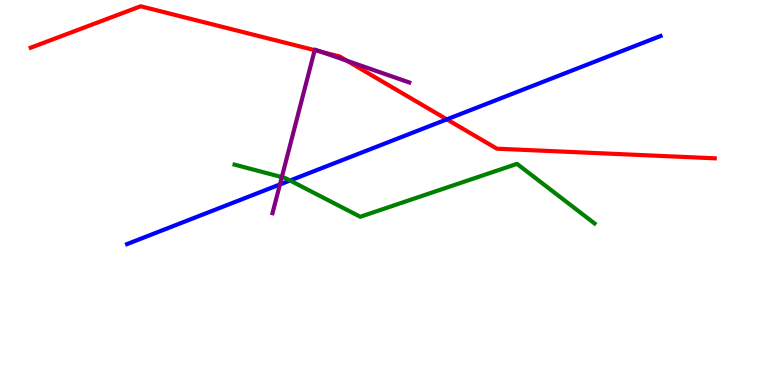[{'lines': ['blue', 'red'], 'intersections': [{'x': 5.77, 'y': 6.9}]}, {'lines': ['green', 'red'], 'intersections': []}, {'lines': ['purple', 'red'], 'intersections': [{'x': 4.06, 'y': 8.7}, {'x': 4.14, 'y': 8.66}, {'x': 4.48, 'y': 8.42}]}, {'lines': ['blue', 'green'], 'intersections': [{'x': 3.74, 'y': 5.31}]}, {'lines': ['blue', 'purple'], 'intersections': [{'x': 3.61, 'y': 5.21}]}, {'lines': ['green', 'purple'], 'intersections': [{'x': 3.64, 'y': 5.4}]}]